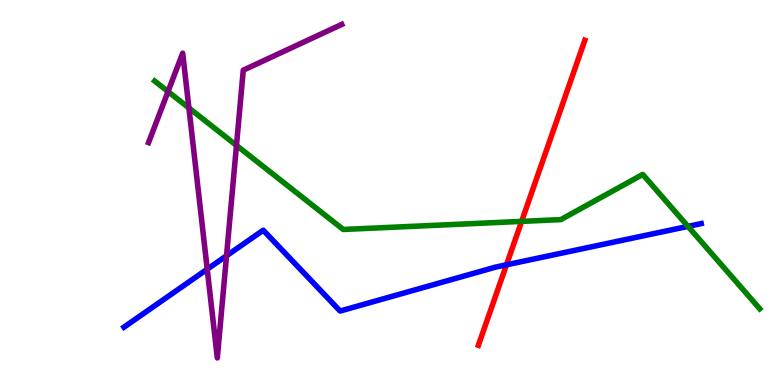[{'lines': ['blue', 'red'], 'intersections': [{'x': 6.54, 'y': 3.12}]}, {'lines': ['green', 'red'], 'intersections': [{'x': 6.73, 'y': 4.25}]}, {'lines': ['purple', 'red'], 'intersections': []}, {'lines': ['blue', 'green'], 'intersections': [{'x': 8.88, 'y': 4.12}]}, {'lines': ['blue', 'purple'], 'intersections': [{'x': 2.67, 'y': 3.01}, {'x': 2.92, 'y': 3.36}]}, {'lines': ['green', 'purple'], 'intersections': [{'x': 2.17, 'y': 7.62}, {'x': 2.44, 'y': 7.2}, {'x': 3.05, 'y': 6.22}]}]